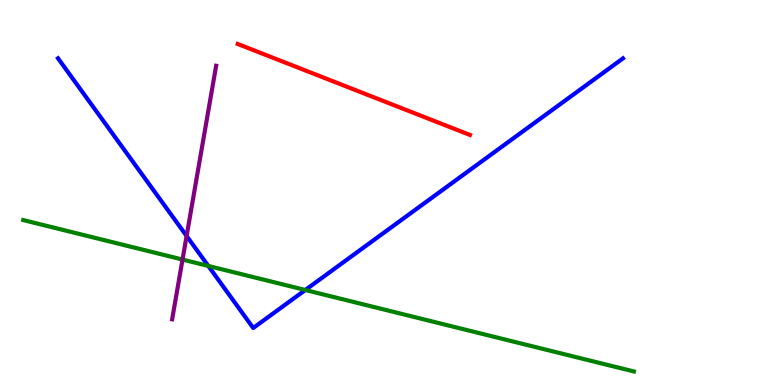[{'lines': ['blue', 'red'], 'intersections': []}, {'lines': ['green', 'red'], 'intersections': []}, {'lines': ['purple', 'red'], 'intersections': []}, {'lines': ['blue', 'green'], 'intersections': [{'x': 2.69, 'y': 3.09}, {'x': 3.94, 'y': 2.47}]}, {'lines': ['blue', 'purple'], 'intersections': [{'x': 2.41, 'y': 3.87}]}, {'lines': ['green', 'purple'], 'intersections': [{'x': 2.36, 'y': 3.26}]}]